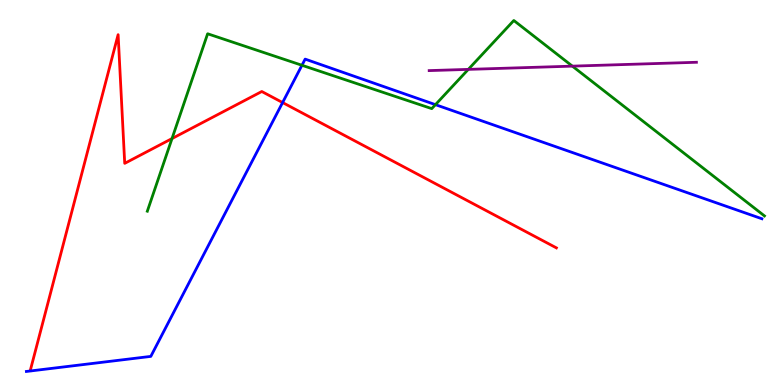[{'lines': ['blue', 'red'], 'intersections': [{'x': 3.65, 'y': 7.34}]}, {'lines': ['green', 'red'], 'intersections': [{'x': 2.22, 'y': 6.4}]}, {'lines': ['purple', 'red'], 'intersections': []}, {'lines': ['blue', 'green'], 'intersections': [{'x': 3.9, 'y': 8.3}, {'x': 5.62, 'y': 7.28}]}, {'lines': ['blue', 'purple'], 'intersections': []}, {'lines': ['green', 'purple'], 'intersections': [{'x': 6.04, 'y': 8.2}, {'x': 7.39, 'y': 8.28}]}]